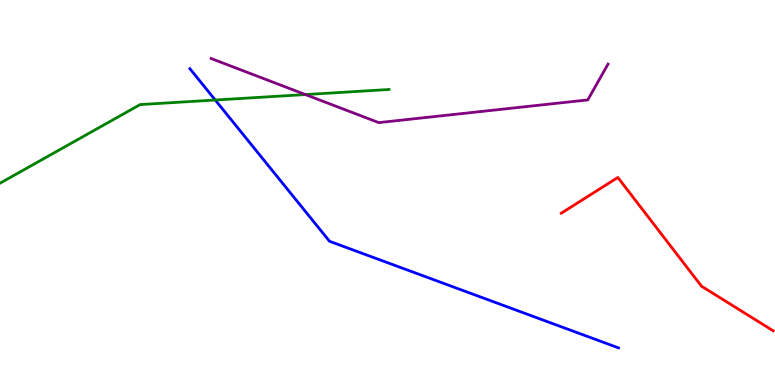[{'lines': ['blue', 'red'], 'intersections': []}, {'lines': ['green', 'red'], 'intersections': []}, {'lines': ['purple', 'red'], 'intersections': []}, {'lines': ['blue', 'green'], 'intersections': [{'x': 2.78, 'y': 7.4}]}, {'lines': ['blue', 'purple'], 'intersections': []}, {'lines': ['green', 'purple'], 'intersections': [{'x': 3.94, 'y': 7.54}]}]